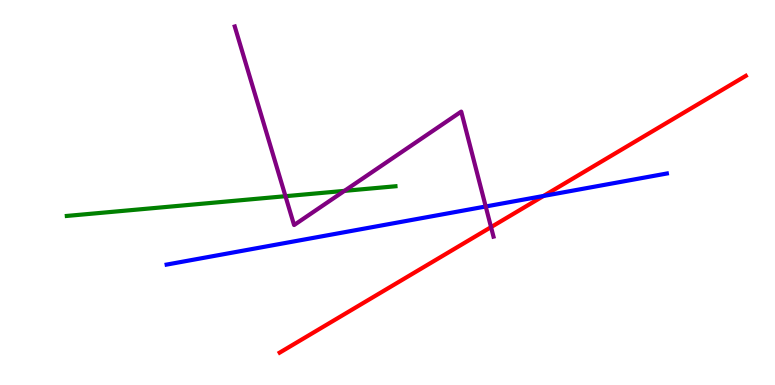[{'lines': ['blue', 'red'], 'intersections': [{'x': 7.01, 'y': 4.91}]}, {'lines': ['green', 'red'], 'intersections': []}, {'lines': ['purple', 'red'], 'intersections': [{'x': 6.34, 'y': 4.1}]}, {'lines': ['blue', 'green'], 'intersections': []}, {'lines': ['blue', 'purple'], 'intersections': [{'x': 6.27, 'y': 4.64}]}, {'lines': ['green', 'purple'], 'intersections': [{'x': 3.68, 'y': 4.9}, {'x': 4.44, 'y': 5.04}]}]